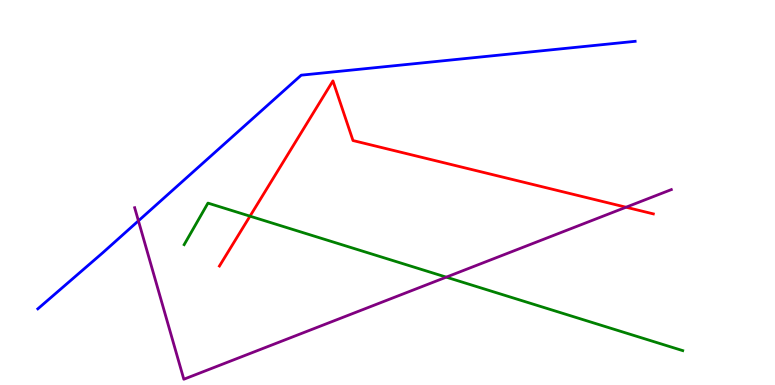[{'lines': ['blue', 'red'], 'intersections': []}, {'lines': ['green', 'red'], 'intersections': [{'x': 3.23, 'y': 4.39}]}, {'lines': ['purple', 'red'], 'intersections': [{'x': 8.08, 'y': 4.62}]}, {'lines': ['blue', 'green'], 'intersections': []}, {'lines': ['blue', 'purple'], 'intersections': [{'x': 1.79, 'y': 4.26}]}, {'lines': ['green', 'purple'], 'intersections': [{'x': 5.76, 'y': 2.8}]}]